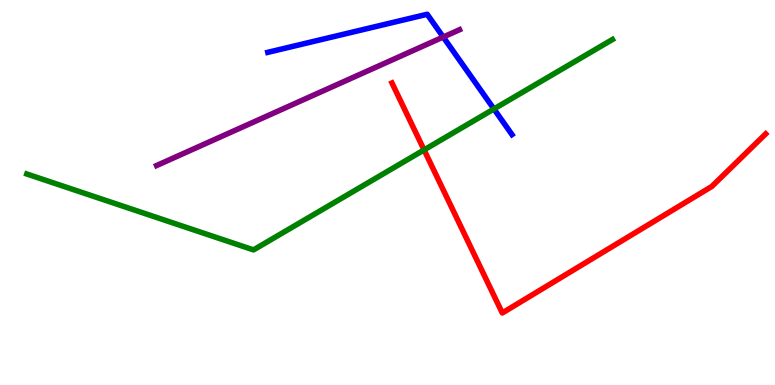[{'lines': ['blue', 'red'], 'intersections': []}, {'lines': ['green', 'red'], 'intersections': [{'x': 5.47, 'y': 6.11}]}, {'lines': ['purple', 'red'], 'intersections': []}, {'lines': ['blue', 'green'], 'intersections': [{'x': 6.37, 'y': 7.17}]}, {'lines': ['blue', 'purple'], 'intersections': [{'x': 5.72, 'y': 9.04}]}, {'lines': ['green', 'purple'], 'intersections': []}]